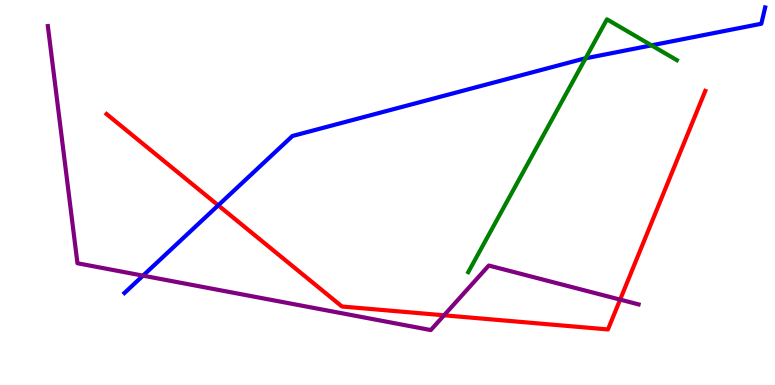[{'lines': ['blue', 'red'], 'intersections': [{'x': 2.82, 'y': 4.67}]}, {'lines': ['green', 'red'], 'intersections': []}, {'lines': ['purple', 'red'], 'intersections': [{'x': 5.73, 'y': 1.81}, {'x': 8.0, 'y': 2.22}]}, {'lines': ['blue', 'green'], 'intersections': [{'x': 7.56, 'y': 8.49}, {'x': 8.41, 'y': 8.82}]}, {'lines': ['blue', 'purple'], 'intersections': [{'x': 1.85, 'y': 2.84}]}, {'lines': ['green', 'purple'], 'intersections': []}]